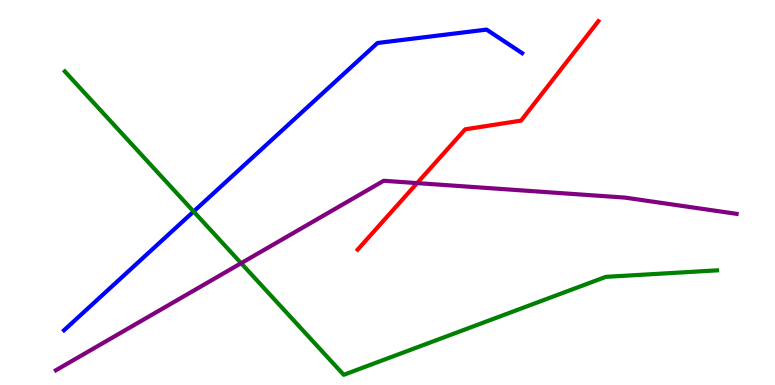[{'lines': ['blue', 'red'], 'intersections': []}, {'lines': ['green', 'red'], 'intersections': []}, {'lines': ['purple', 'red'], 'intersections': [{'x': 5.38, 'y': 5.24}]}, {'lines': ['blue', 'green'], 'intersections': [{'x': 2.5, 'y': 4.51}]}, {'lines': ['blue', 'purple'], 'intersections': []}, {'lines': ['green', 'purple'], 'intersections': [{'x': 3.11, 'y': 3.16}]}]